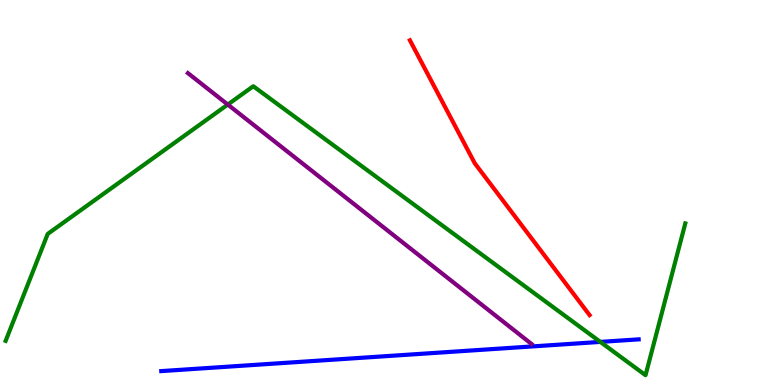[{'lines': ['blue', 'red'], 'intersections': []}, {'lines': ['green', 'red'], 'intersections': []}, {'lines': ['purple', 'red'], 'intersections': []}, {'lines': ['blue', 'green'], 'intersections': [{'x': 7.75, 'y': 1.12}]}, {'lines': ['blue', 'purple'], 'intersections': []}, {'lines': ['green', 'purple'], 'intersections': [{'x': 2.94, 'y': 7.28}]}]